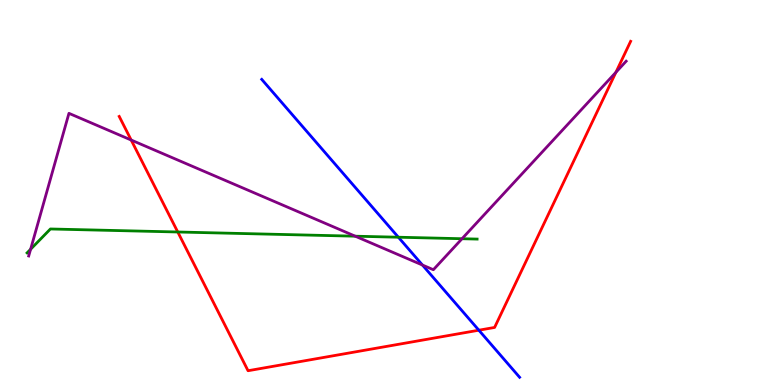[{'lines': ['blue', 'red'], 'intersections': [{'x': 6.18, 'y': 1.42}]}, {'lines': ['green', 'red'], 'intersections': [{'x': 2.29, 'y': 3.97}]}, {'lines': ['purple', 'red'], 'intersections': [{'x': 1.69, 'y': 6.36}, {'x': 7.95, 'y': 8.12}]}, {'lines': ['blue', 'green'], 'intersections': [{'x': 5.14, 'y': 3.84}]}, {'lines': ['blue', 'purple'], 'intersections': [{'x': 5.45, 'y': 3.12}]}, {'lines': ['green', 'purple'], 'intersections': [{'x': 0.395, 'y': 3.53}, {'x': 4.58, 'y': 3.87}, {'x': 5.96, 'y': 3.8}]}]